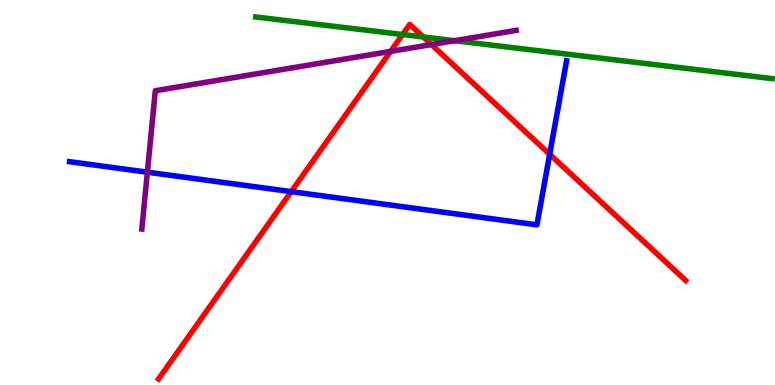[{'lines': ['blue', 'red'], 'intersections': [{'x': 3.76, 'y': 5.02}, {'x': 7.09, 'y': 5.99}]}, {'lines': ['green', 'red'], 'intersections': [{'x': 5.19, 'y': 9.1}, {'x': 5.46, 'y': 9.04}]}, {'lines': ['purple', 'red'], 'intersections': [{'x': 5.04, 'y': 8.67}, {'x': 5.57, 'y': 8.84}]}, {'lines': ['blue', 'green'], 'intersections': []}, {'lines': ['blue', 'purple'], 'intersections': [{'x': 1.9, 'y': 5.53}]}, {'lines': ['green', 'purple'], 'intersections': [{'x': 5.86, 'y': 8.94}]}]